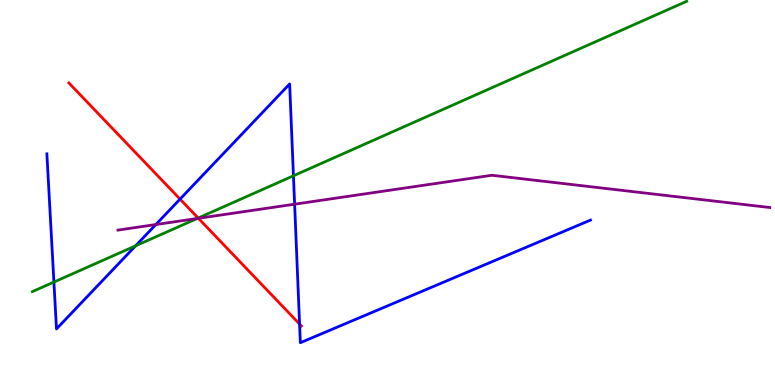[{'lines': ['blue', 'red'], 'intersections': [{'x': 2.32, 'y': 4.83}, {'x': 3.87, 'y': 1.58}]}, {'lines': ['green', 'red'], 'intersections': [{'x': 2.56, 'y': 4.34}]}, {'lines': ['purple', 'red'], 'intersections': [{'x': 2.56, 'y': 4.33}]}, {'lines': ['blue', 'green'], 'intersections': [{'x': 0.696, 'y': 2.67}, {'x': 1.75, 'y': 3.61}, {'x': 3.79, 'y': 5.43}]}, {'lines': ['blue', 'purple'], 'intersections': [{'x': 2.01, 'y': 4.17}, {'x': 3.8, 'y': 4.7}]}, {'lines': ['green', 'purple'], 'intersections': [{'x': 2.54, 'y': 4.33}]}]